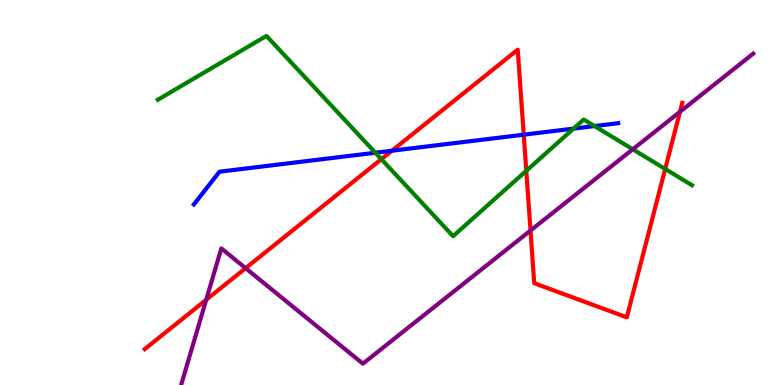[{'lines': ['blue', 'red'], 'intersections': [{'x': 5.06, 'y': 6.09}, {'x': 6.76, 'y': 6.5}]}, {'lines': ['green', 'red'], 'intersections': [{'x': 4.92, 'y': 5.87}, {'x': 6.79, 'y': 5.56}, {'x': 8.58, 'y': 5.61}]}, {'lines': ['purple', 'red'], 'intersections': [{'x': 2.66, 'y': 2.21}, {'x': 3.17, 'y': 3.03}, {'x': 6.85, 'y': 4.01}, {'x': 8.77, 'y': 7.1}]}, {'lines': ['blue', 'green'], 'intersections': [{'x': 4.84, 'y': 6.03}, {'x': 7.4, 'y': 6.66}, {'x': 7.67, 'y': 6.73}]}, {'lines': ['blue', 'purple'], 'intersections': []}, {'lines': ['green', 'purple'], 'intersections': [{'x': 8.16, 'y': 6.12}]}]